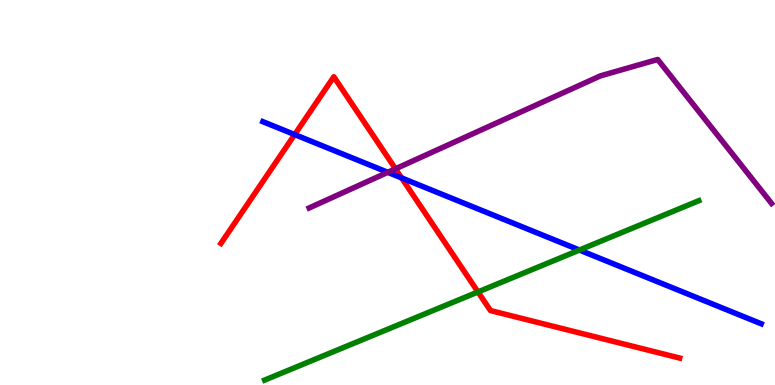[{'lines': ['blue', 'red'], 'intersections': [{'x': 3.8, 'y': 6.5}, {'x': 5.18, 'y': 5.38}]}, {'lines': ['green', 'red'], 'intersections': [{'x': 6.17, 'y': 2.42}]}, {'lines': ['purple', 'red'], 'intersections': [{'x': 5.1, 'y': 5.62}]}, {'lines': ['blue', 'green'], 'intersections': [{'x': 7.48, 'y': 3.51}]}, {'lines': ['blue', 'purple'], 'intersections': [{'x': 5.0, 'y': 5.52}]}, {'lines': ['green', 'purple'], 'intersections': []}]